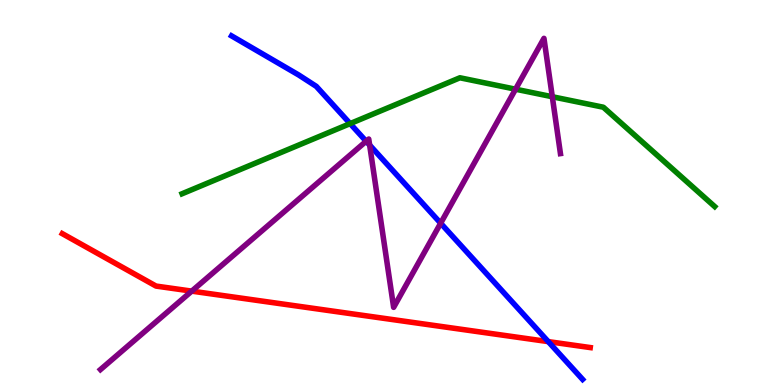[{'lines': ['blue', 'red'], 'intersections': [{'x': 7.07, 'y': 1.13}]}, {'lines': ['green', 'red'], 'intersections': []}, {'lines': ['purple', 'red'], 'intersections': [{'x': 2.47, 'y': 2.44}]}, {'lines': ['blue', 'green'], 'intersections': [{'x': 4.52, 'y': 6.79}]}, {'lines': ['blue', 'purple'], 'intersections': [{'x': 4.72, 'y': 6.33}, {'x': 4.77, 'y': 6.23}, {'x': 5.69, 'y': 4.2}]}, {'lines': ['green', 'purple'], 'intersections': [{'x': 6.65, 'y': 7.68}, {'x': 7.13, 'y': 7.49}]}]